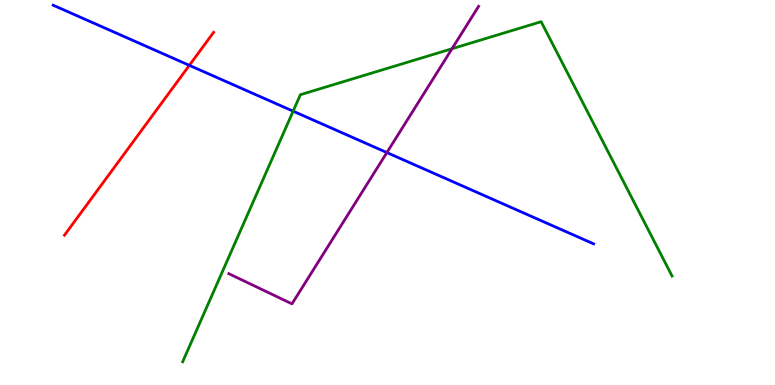[{'lines': ['blue', 'red'], 'intersections': [{'x': 2.44, 'y': 8.3}]}, {'lines': ['green', 'red'], 'intersections': []}, {'lines': ['purple', 'red'], 'intersections': []}, {'lines': ['blue', 'green'], 'intersections': [{'x': 3.78, 'y': 7.11}]}, {'lines': ['blue', 'purple'], 'intersections': [{'x': 4.99, 'y': 6.04}]}, {'lines': ['green', 'purple'], 'intersections': [{'x': 5.83, 'y': 8.73}]}]